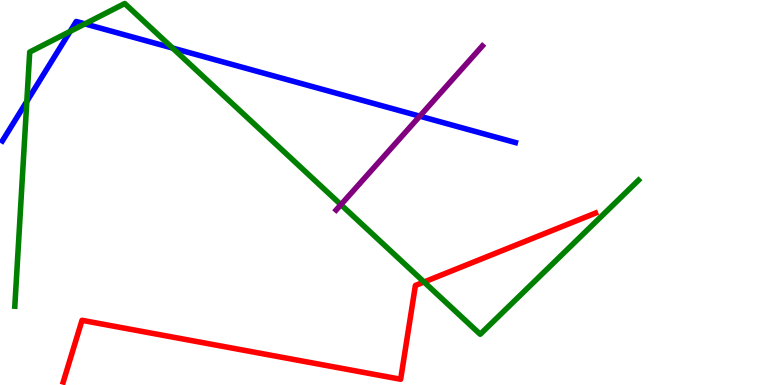[{'lines': ['blue', 'red'], 'intersections': []}, {'lines': ['green', 'red'], 'intersections': [{'x': 5.47, 'y': 2.68}]}, {'lines': ['purple', 'red'], 'intersections': []}, {'lines': ['blue', 'green'], 'intersections': [{'x': 0.346, 'y': 7.37}, {'x': 0.904, 'y': 9.18}, {'x': 1.1, 'y': 9.38}, {'x': 2.23, 'y': 8.75}]}, {'lines': ['blue', 'purple'], 'intersections': [{'x': 5.42, 'y': 6.98}]}, {'lines': ['green', 'purple'], 'intersections': [{'x': 4.4, 'y': 4.68}]}]